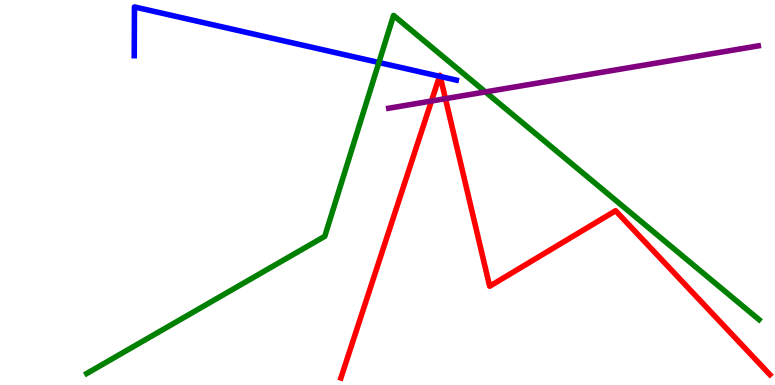[{'lines': ['blue', 'red'], 'intersections': [{'x': 5.67, 'y': 8.02}, {'x': 5.68, 'y': 8.01}]}, {'lines': ['green', 'red'], 'intersections': []}, {'lines': ['purple', 'red'], 'intersections': [{'x': 5.57, 'y': 7.38}, {'x': 5.75, 'y': 7.44}]}, {'lines': ['blue', 'green'], 'intersections': [{'x': 4.89, 'y': 8.38}]}, {'lines': ['blue', 'purple'], 'intersections': []}, {'lines': ['green', 'purple'], 'intersections': [{'x': 6.26, 'y': 7.61}]}]